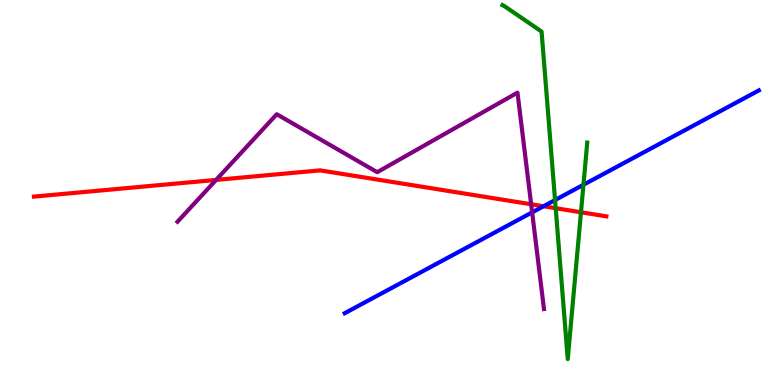[{'lines': ['blue', 'red'], 'intersections': [{'x': 7.01, 'y': 4.64}]}, {'lines': ['green', 'red'], 'intersections': [{'x': 7.17, 'y': 4.59}, {'x': 7.5, 'y': 4.49}]}, {'lines': ['purple', 'red'], 'intersections': [{'x': 2.79, 'y': 5.33}, {'x': 6.85, 'y': 4.69}]}, {'lines': ['blue', 'green'], 'intersections': [{'x': 7.16, 'y': 4.8}, {'x': 7.53, 'y': 5.2}]}, {'lines': ['blue', 'purple'], 'intersections': [{'x': 6.87, 'y': 4.48}]}, {'lines': ['green', 'purple'], 'intersections': []}]